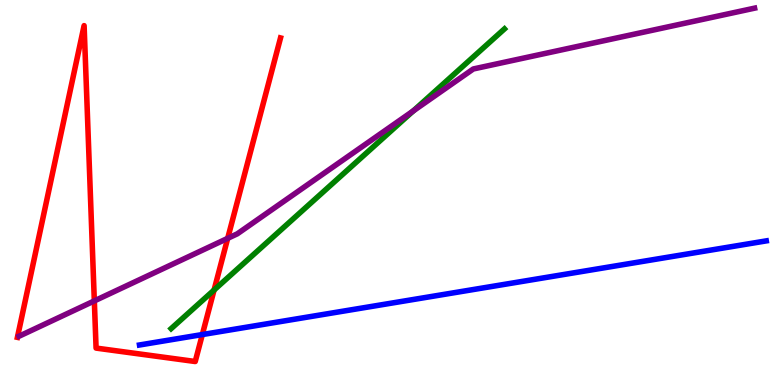[{'lines': ['blue', 'red'], 'intersections': [{'x': 2.61, 'y': 1.31}]}, {'lines': ['green', 'red'], 'intersections': [{'x': 2.76, 'y': 2.47}]}, {'lines': ['purple', 'red'], 'intersections': [{'x': 1.22, 'y': 2.18}, {'x': 2.94, 'y': 3.81}]}, {'lines': ['blue', 'green'], 'intersections': []}, {'lines': ['blue', 'purple'], 'intersections': []}, {'lines': ['green', 'purple'], 'intersections': [{'x': 5.33, 'y': 7.12}]}]